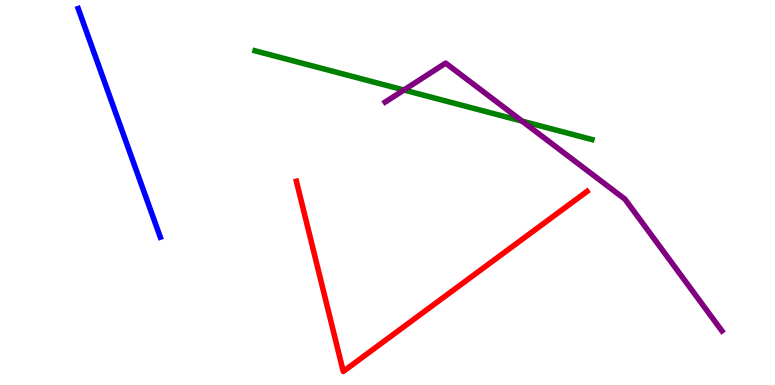[{'lines': ['blue', 'red'], 'intersections': []}, {'lines': ['green', 'red'], 'intersections': []}, {'lines': ['purple', 'red'], 'intersections': []}, {'lines': ['blue', 'green'], 'intersections': []}, {'lines': ['blue', 'purple'], 'intersections': []}, {'lines': ['green', 'purple'], 'intersections': [{'x': 5.21, 'y': 7.66}, {'x': 6.74, 'y': 6.85}]}]